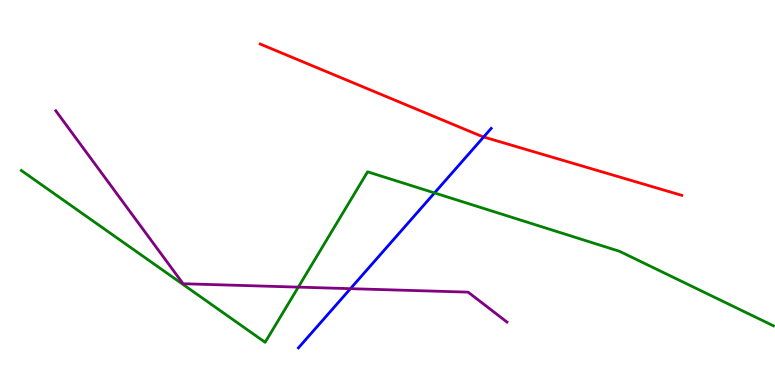[{'lines': ['blue', 'red'], 'intersections': [{'x': 6.24, 'y': 6.44}]}, {'lines': ['green', 'red'], 'intersections': []}, {'lines': ['purple', 'red'], 'intersections': []}, {'lines': ['blue', 'green'], 'intersections': [{'x': 5.61, 'y': 4.99}]}, {'lines': ['blue', 'purple'], 'intersections': [{'x': 4.52, 'y': 2.5}]}, {'lines': ['green', 'purple'], 'intersections': [{'x': 3.85, 'y': 2.54}]}]